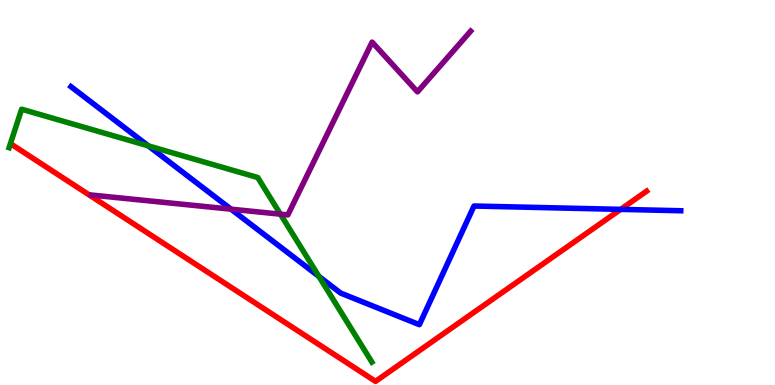[{'lines': ['blue', 'red'], 'intersections': [{'x': 8.01, 'y': 4.56}]}, {'lines': ['green', 'red'], 'intersections': []}, {'lines': ['purple', 'red'], 'intersections': []}, {'lines': ['blue', 'green'], 'intersections': [{'x': 1.91, 'y': 6.21}, {'x': 4.12, 'y': 2.82}]}, {'lines': ['blue', 'purple'], 'intersections': [{'x': 2.98, 'y': 4.57}]}, {'lines': ['green', 'purple'], 'intersections': [{'x': 3.62, 'y': 4.44}]}]